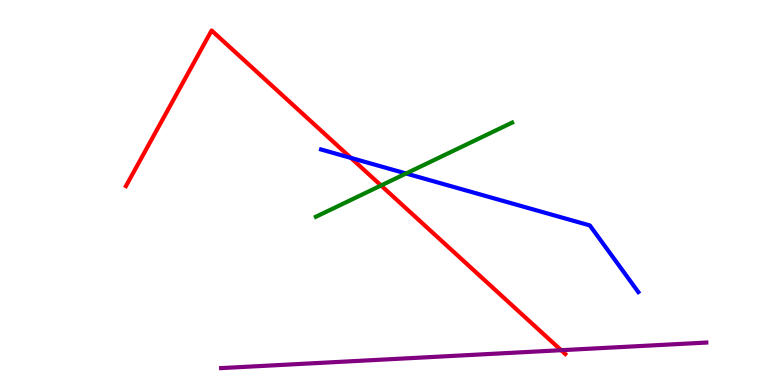[{'lines': ['blue', 'red'], 'intersections': [{'x': 4.53, 'y': 5.9}]}, {'lines': ['green', 'red'], 'intersections': [{'x': 4.92, 'y': 5.18}]}, {'lines': ['purple', 'red'], 'intersections': [{'x': 7.24, 'y': 0.904}]}, {'lines': ['blue', 'green'], 'intersections': [{'x': 5.24, 'y': 5.49}]}, {'lines': ['blue', 'purple'], 'intersections': []}, {'lines': ['green', 'purple'], 'intersections': []}]